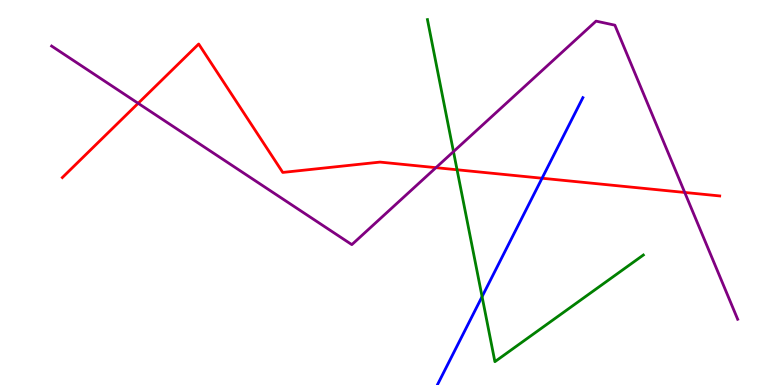[{'lines': ['blue', 'red'], 'intersections': [{'x': 6.99, 'y': 5.37}]}, {'lines': ['green', 'red'], 'intersections': [{'x': 5.9, 'y': 5.59}]}, {'lines': ['purple', 'red'], 'intersections': [{'x': 1.78, 'y': 7.32}, {'x': 5.63, 'y': 5.65}, {'x': 8.84, 'y': 5.0}]}, {'lines': ['blue', 'green'], 'intersections': [{'x': 6.22, 'y': 2.3}]}, {'lines': ['blue', 'purple'], 'intersections': []}, {'lines': ['green', 'purple'], 'intersections': [{'x': 5.85, 'y': 6.06}]}]